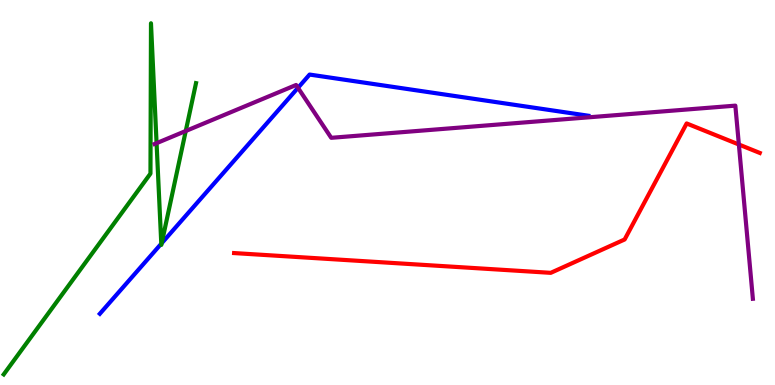[{'lines': ['blue', 'red'], 'intersections': []}, {'lines': ['green', 'red'], 'intersections': []}, {'lines': ['purple', 'red'], 'intersections': [{'x': 9.53, 'y': 6.25}]}, {'lines': ['blue', 'green'], 'intersections': [{'x': 2.08, 'y': 3.67}, {'x': 2.09, 'y': 3.68}]}, {'lines': ['blue', 'purple'], 'intersections': [{'x': 3.84, 'y': 7.72}]}, {'lines': ['green', 'purple'], 'intersections': [{'x': 2.02, 'y': 6.28}, {'x': 2.4, 'y': 6.6}]}]